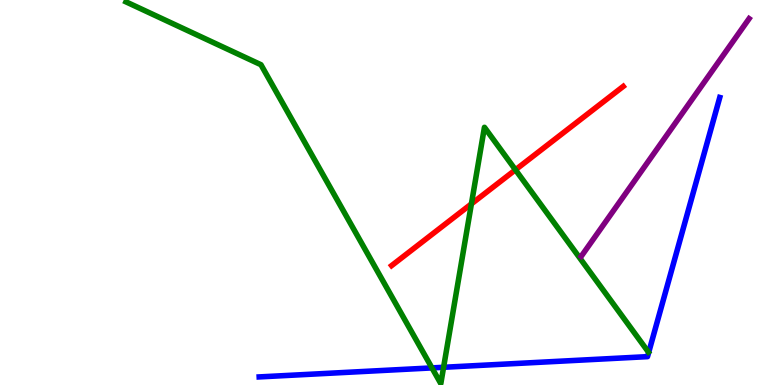[{'lines': ['blue', 'red'], 'intersections': []}, {'lines': ['green', 'red'], 'intersections': [{'x': 6.08, 'y': 4.7}, {'x': 6.65, 'y': 5.59}]}, {'lines': ['purple', 'red'], 'intersections': []}, {'lines': ['blue', 'green'], 'intersections': [{'x': 5.57, 'y': 0.444}, {'x': 5.72, 'y': 0.46}]}, {'lines': ['blue', 'purple'], 'intersections': []}, {'lines': ['green', 'purple'], 'intersections': []}]